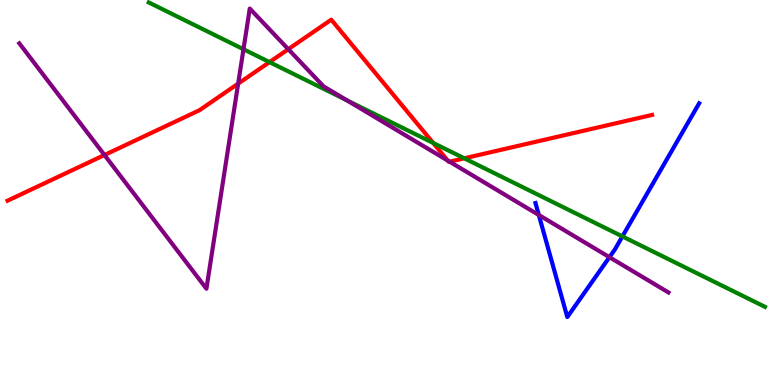[{'lines': ['blue', 'red'], 'intersections': []}, {'lines': ['green', 'red'], 'intersections': [{'x': 3.48, 'y': 8.39}, {'x': 5.59, 'y': 6.29}, {'x': 5.99, 'y': 5.89}]}, {'lines': ['purple', 'red'], 'intersections': [{'x': 1.35, 'y': 5.97}, {'x': 3.07, 'y': 7.83}, {'x': 3.72, 'y': 8.72}, {'x': 5.78, 'y': 5.83}, {'x': 5.8, 'y': 5.8}]}, {'lines': ['blue', 'green'], 'intersections': [{'x': 8.03, 'y': 3.86}]}, {'lines': ['blue', 'purple'], 'intersections': [{'x': 6.95, 'y': 4.42}, {'x': 7.86, 'y': 3.32}]}, {'lines': ['green', 'purple'], 'intersections': [{'x': 3.14, 'y': 8.72}, {'x': 4.48, 'y': 7.39}]}]